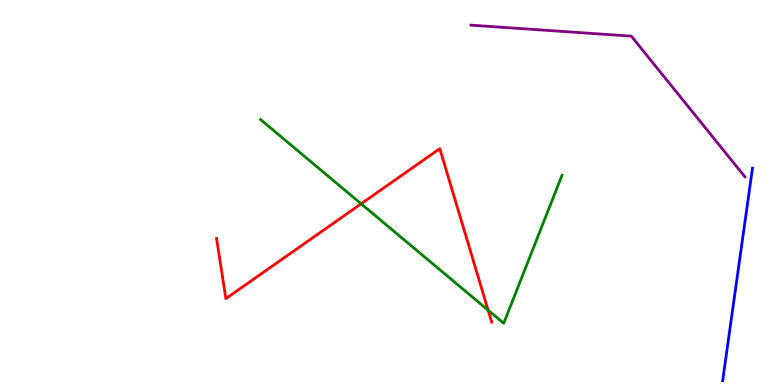[{'lines': ['blue', 'red'], 'intersections': []}, {'lines': ['green', 'red'], 'intersections': [{'x': 4.66, 'y': 4.71}, {'x': 6.3, 'y': 1.94}]}, {'lines': ['purple', 'red'], 'intersections': []}, {'lines': ['blue', 'green'], 'intersections': []}, {'lines': ['blue', 'purple'], 'intersections': []}, {'lines': ['green', 'purple'], 'intersections': []}]